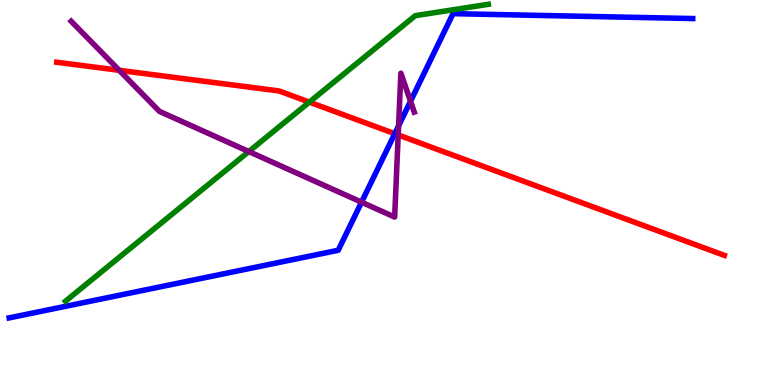[{'lines': ['blue', 'red'], 'intersections': [{'x': 5.09, 'y': 6.53}]}, {'lines': ['green', 'red'], 'intersections': [{'x': 3.99, 'y': 7.35}]}, {'lines': ['purple', 'red'], 'intersections': [{'x': 1.54, 'y': 8.17}, {'x': 5.14, 'y': 6.5}]}, {'lines': ['blue', 'green'], 'intersections': []}, {'lines': ['blue', 'purple'], 'intersections': [{'x': 4.67, 'y': 4.75}, {'x': 5.14, 'y': 6.73}, {'x': 5.3, 'y': 7.37}]}, {'lines': ['green', 'purple'], 'intersections': [{'x': 3.21, 'y': 6.06}]}]